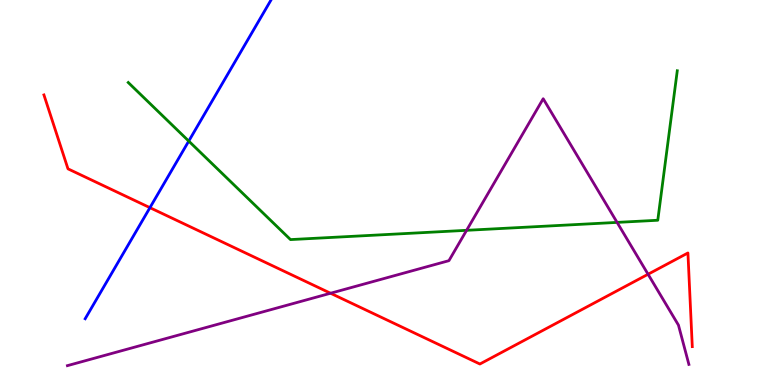[{'lines': ['blue', 'red'], 'intersections': [{'x': 1.93, 'y': 4.61}]}, {'lines': ['green', 'red'], 'intersections': []}, {'lines': ['purple', 'red'], 'intersections': [{'x': 4.27, 'y': 2.38}, {'x': 8.36, 'y': 2.88}]}, {'lines': ['blue', 'green'], 'intersections': [{'x': 2.44, 'y': 6.34}]}, {'lines': ['blue', 'purple'], 'intersections': []}, {'lines': ['green', 'purple'], 'intersections': [{'x': 6.02, 'y': 4.02}, {'x': 7.96, 'y': 4.22}]}]